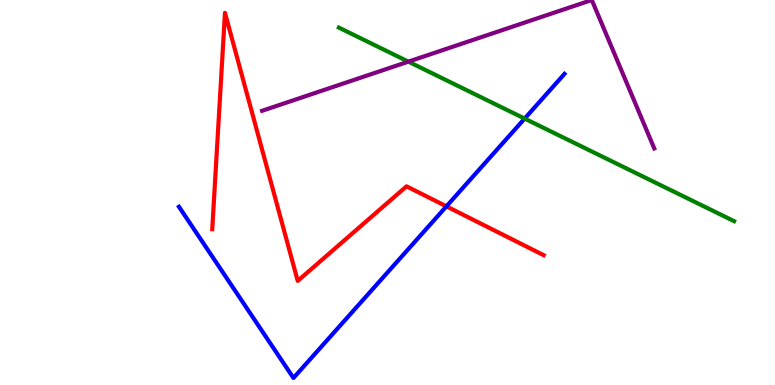[{'lines': ['blue', 'red'], 'intersections': [{'x': 5.76, 'y': 4.64}]}, {'lines': ['green', 'red'], 'intersections': []}, {'lines': ['purple', 'red'], 'intersections': []}, {'lines': ['blue', 'green'], 'intersections': [{'x': 6.77, 'y': 6.92}]}, {'lines': ['blue', 'purple'], 'intersections': []}, {'lines': ['green', 'purple'], 'intersections': [{'x': 5.27, 'y': 8.4}]}]